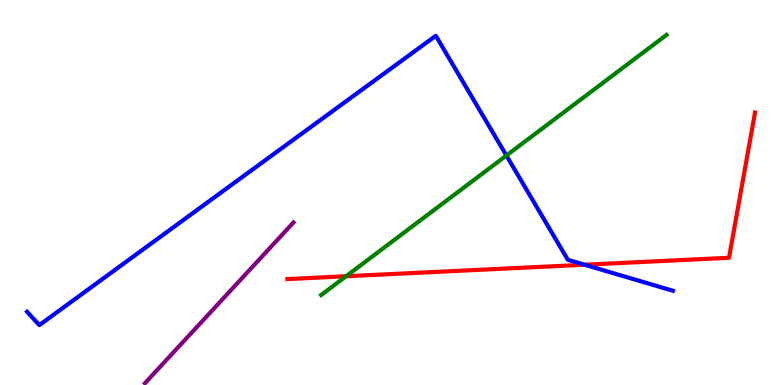[{'lines': ['blue', 'red'], 'intersections': [{'x': 7.54, 'y': 3.12}]}, {'lines': ['green', 'red'], 'intersections': [{'x': 4.47, 'y': 2.82}]}, {'lines': ['purple', 'red'], 'intersections': []}, {'lines': ['blue', 'green'], 'intersections': [{'x': 6.53, 'y': 5.96}]}, {'lines': ['blue', 'purple'], 'intersections': []}, {'lines': ['green', 'purple'], 'intersections': []}]